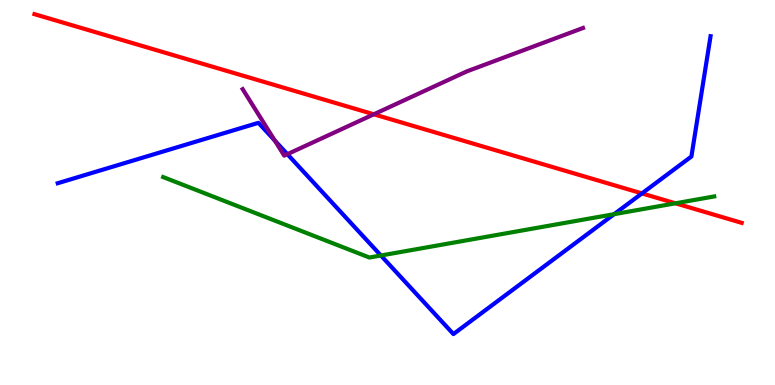[{'lines': ['blue', 'red'], 'intersections': [{'x': 8.28, 'y': 4.98}]}, {'lines': ['green', 'red'], 'intersections': [{'x': 8.72, 'y': 4.72}]}, {'lines': ['purple', 'red'], 'intersections': [{'x': 4.82, 'y': 7.03}]}, {'lines': ['blue', 'green'], 'intersections': [{'x': 4.91, 'y': 3.36}, {'x': 7.92, 'y': 4.44}]}, {'lines': ['blue', 'purple'], 'intersections': [{'x': 3.55, 'y': 6.35}, {'x': 3.71, 'y': 6.0}]}, {'lines': ['green', 'purple'], 'intersections': []}]